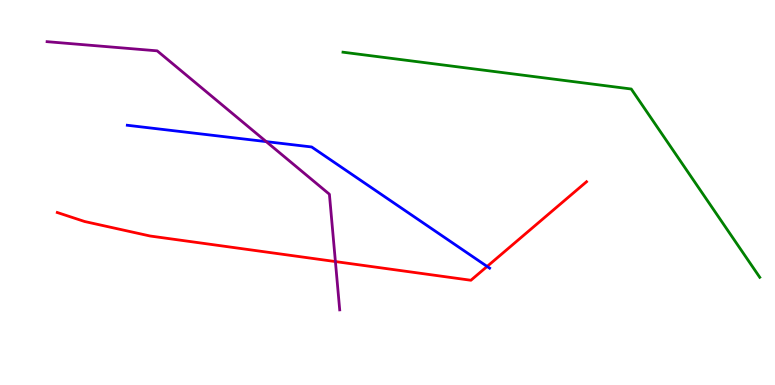[{'lines': ['blue', 'red'], 'intersections': [{'x': 6.29, 'y': 3.08}]}, {'lines': ['green', 'red'], 'intersections': []}, {'lines': ['purple', 'red'], 'intersections': [{'x': 4.33, 'y': 3.21}]}, {'lines': ['blue', 'green'], 'intersections': []}, {'lines': ['blue', 'purple'], 'intersections': [{'x': 3.44, 'y': 6.32}]}, {'lines': ['green', 'purple'], 'intersections': []}]